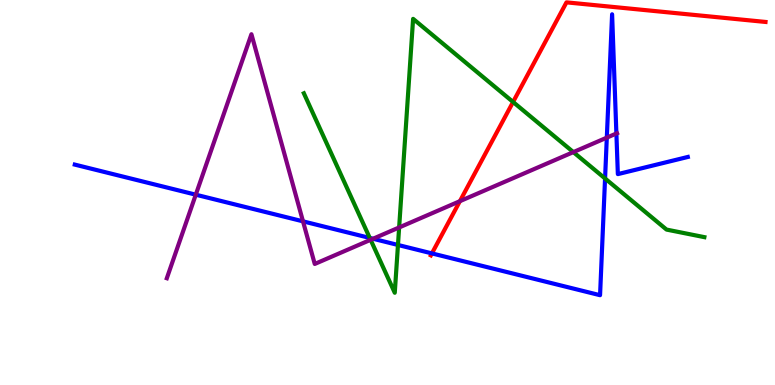[{'lines': ['blue', 'red'], 'intersections': [{'x': 5.57, 'y': 3.42}]}, {'lines': ['green', 'red'], 'intersections': [{'x': 6.62, 'y': 7.35}]}, {'lines': ['purple', 'red'], 'intersections': [{'x': 5.93, 'y': 4.77}]}, {'lines': ['blue', 'green'], 'intersections': [{'x': 4.77, 'y': 3.82}, {'x': 5.14, 'y': 3.64}, {'x': 7.81, 'y': 5.36}]}, {'lines': ['blue', 'purple'], 'intersections': [{'x': 2.53, 'y': 4.94}, {'x': 3.91, 'y': 4.25}, {'x': 4.81, 'y': 3.8}, {'x': 7.83, 'y': 6.43}, {'x': 7.95, 'y': 6.53}]}, {'lines': ['green', 'purple'], 'intersections': [{'x': 4.78, 'y': 3.77}, {'x': 5.15, 'y': 4.09}, {'x': 7.4, 'y': 6.05}]}]